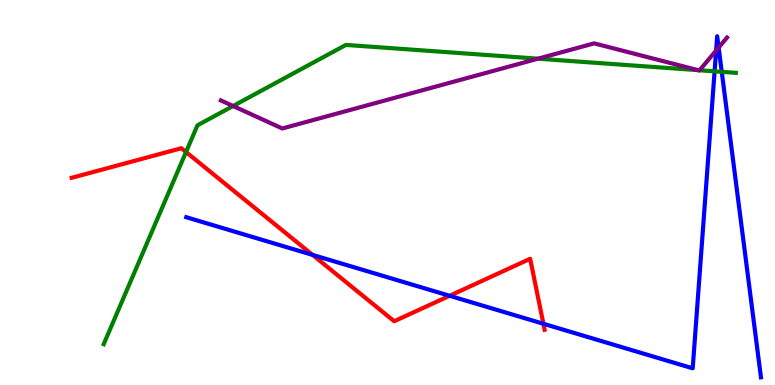[{'lines': ['blue', 'red'], 'intersections': [{'x': 4.03, 'y': 3.38}, {'x': 5.8, 'y': 2.32}, {'x': 7.01, 'y': 1.59}]}, {'lines': ['green', 'red'], 'intersections': [{'x': 2.4, 'y': 6.05}]}, {'lines': ['purple', 'red'], 'intersections': []}, {'lines': ['blue', 'green'], 'intersections': [{'x': 9.22, 'y': 8.15}, {'x': 9.31, 'y': 8.13}]}, {'lines': ['blue', 'purple'], 'intersections': [{'x': 9.24, 'y': 8.69}, {'x': 9.27, 'y': 8.76}]}, {'lines': ['green', 'purple'], 'intersections': [{'x': 3.01, 'y': 7.25}, {'x': 6.94, 'y': 8.48}, {'x': 9.01, 'y': 8.18}, {'x': 9.03, 'y': 8.18}]}]